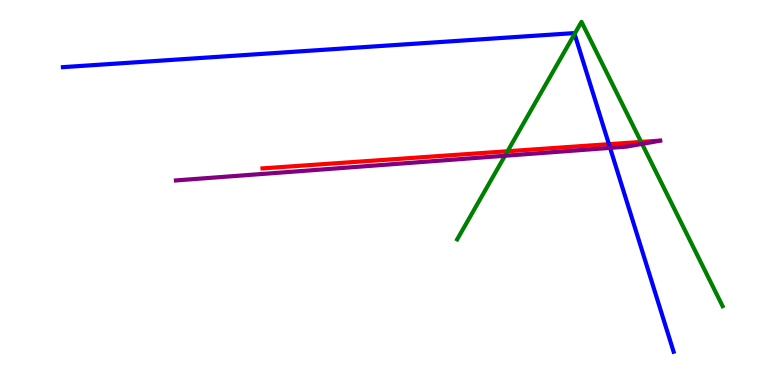[{'lines': ['blue', 'red'], 'intersections': [{'x': 7.86, 'y': 6.26}]}, {'lines': ['green', 'red'], 'intersections': [{'x': 6.55, 'y': 6.07}, {'x': 8.27, 'y': 6.31}]}, {'lines': ['purple', 'red'], 'intersections': []}, {'lines': ['blue', 'green'], 'intersections': [{'x': 7.41, 'y': 9.12}]}, {'lines': ['blue', 'purple'], 'intersections': [{'x': 7.87, 'y': 6.16}]}, {'lines': ['green', 'purple'], 'intersections': [{'x': 6.52, 'y': 5.95}, {'x': 8.28, 'y': 6.26}]}]